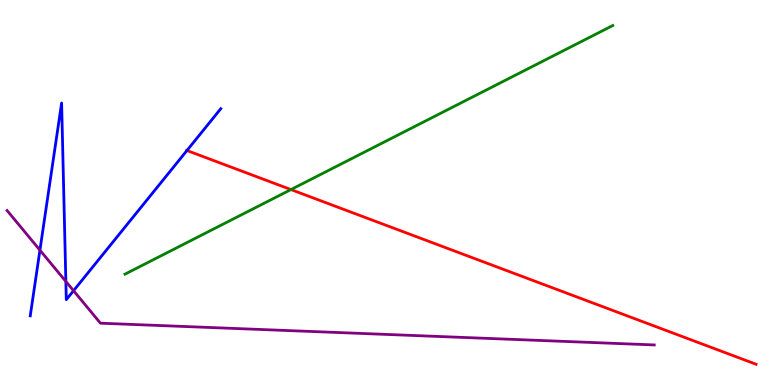[{'lines': ['blue', 'red'], 'intersections': [{'x': 2.41, 'y': 6.09}]}, {'lines': ['green', 'red'], 'intersections': [{'x': 3.75, 'y': 5.08}]}, {'lines': ['purple', 'red'], 'intersections': []}, {'lines': ['blue', 'green'], 'intersections': []}, {'lines': ['blue', 'purple'], 'intersections': [{'x': 0.515, 'y': 3.5}, {'x': 0.85, 'y': 2.69}, {'x': 0.949, 'y': 2.45}]}, {'lines': ['green', 'purple'], 'intersections': []}]